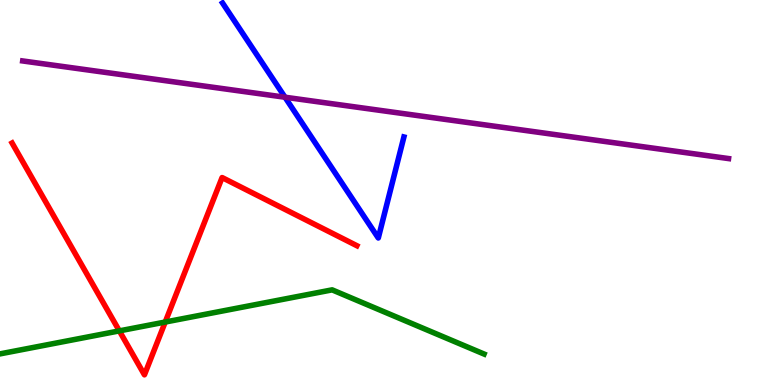[{'lines': ['blue', 'red'], 'intersections': []}, {'lines': ['green', 'red'], 'intersections': [{'x': 1.54, 'y': 1.41}, {'x': 2.13, 'y': 1.64}]}, {'lines': ['purple', 'red'], 'intersections': []}, {'lines': ['blue', 'green'], 'intersections': []}, {'lines': ['blue', 'purple'], 'intersections': [{'x': 3.68, 'y': 7.47}]}, {'lines': ['green', 'purple'], 'intersections': []}]